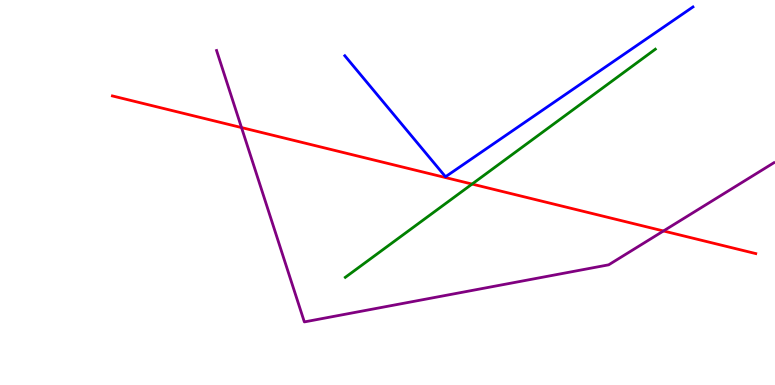[{'lines': ['blue', 'red'], 'intersections': []}, {'lines': ['green', 'red'], 'intersections': [{'x': 6.09, 'y': 5.22}]}, {'lines': ['purple', 'red'], 'intersections': [{'x': 3.12, 'y': 6.69}, {'x': 8.56, 'y': 4.0}]}, {'lines': ['blue', 'green'], 'intersections': []}, {'lines': ['blue', 'purple'], 'intersections': []}, {'lines': ['green', 'purple'], 'intersections': []}]